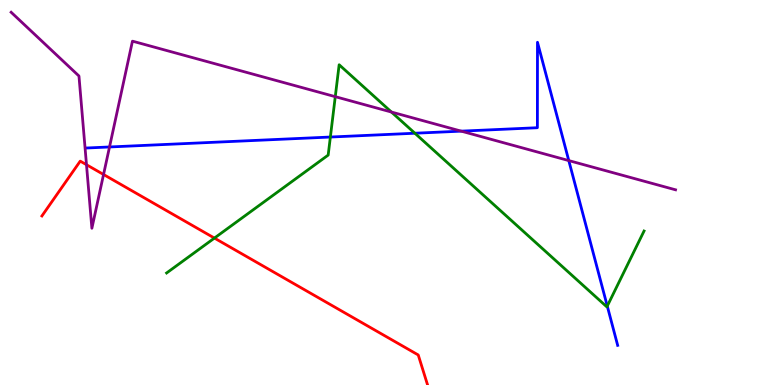[{'lines': ['blue', 'red'], 'intersections': []}, {'lines': ['green', 'red'], 'intersections': [{'x': 2.77, 'y': 3.82}]}, {'lines': ['purple', 'red'], 'intersections': [{'x': 1.12, 'y': 5.72}, {'x': 1.34, 'y': 5.47}]}, {'lines': ['blue', 'green'], 'intersections': [{'x': 4.26, 'y': 6.44}, {'x': 5.35, 'y': 6.54}, {'x': 7.84, 'y': 2.05}]}, {'lines': ['blue', 'purple'], 'intersections': [{'x': 1.41, 'y': 6.18}, {'x': 5.95, 'y': 6.59}, {'x': 7.34, 'y': 5.83}]}, {'lines': ['green', 'purple'], 'intersections': [{'x': 4.33, 'y': 7.49}, {'x': 5.05, 'y': 7.09}]}]